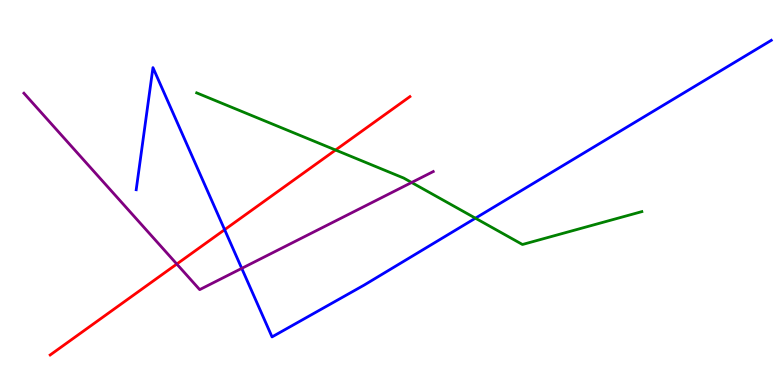[{'lines': ['blue', 'red'], 'intersections': [{'x': 2.9, 'y': 4.03}]}, {'lines': ['green', 'red'], 'intersections': [{'x': 4.33, 'y': 6.1}]}, {'lines': ['purple', 'red'], 'intersections': [{'x': 2.28, 'y': 3.14}]}, {'lines': ['blue', 'green'], 'intersections': [{'x': 6.13, 'y': 4.33}]}, {'lines': ['blue', 'purple'], 'intersections': [{'x': 3.12, 'y': 3.03}]}, {'lines': ['green', 'purple'], 'intersections': [{'x': 5.31, 'y': 5.26}]}]